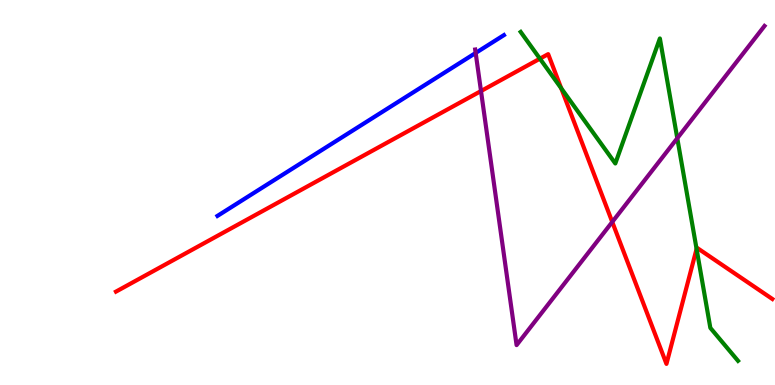[{'lines': ['blue', 'red'], 'intersections': []}, {'lines': ['green', 'red'], 'intersections': [{'x': 6.97, 'y': 8.48}, {'x': 7.24, 'y': 7.71}, {'x': 8.99, 'y': 3.53}]}, {'lines': ['purple', 'red'], 'intersections': [{'x': 6.21, 'y': 7.64}, {'x': 7.9, 'y': 4.23}]}, {'lines': ['blue', 'green'], 'intersections': []}, {'lines': ['blue', 'purple'], 'intersections': [{'x': 6.14, 'y': 8.62}]}, {'lines': ['green', 'purple'], 'intersections': [{'x': 8.74, 'y': 6.41}]}]